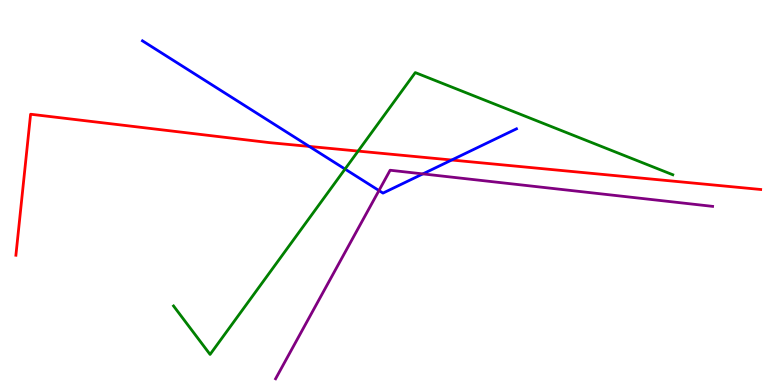[{'lines': ['blue', 'red'], 'intersections': [{'x': 3.99, 'y': 6.2}, {'x': 5.83, 'y': 5.84}]}, {'lines': ['green', 'red'], 'intersections': [{'x': 4.62, 'y': 6.08}]}, {'lines': ['purple', 'red'], 'intersections': []}, {'lines': ['blue', 'green'], 'intersections': [{'x': 4.45, 'y': 5.61}]}, {'lines': ['blue', 'purple'], 'intersections': [{'x': 4.89, 'y': 5.05}, {'x': 5.46, 'y': 5.48}]}, {'lines': ['green', 'purple'], 'intersections': []}]